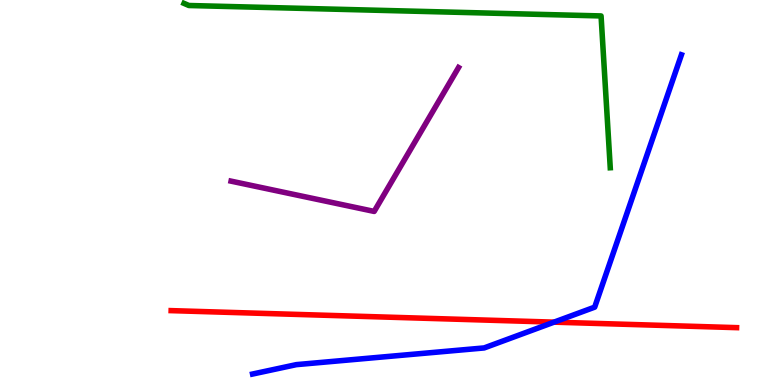[{'lines': ['blue', 'red'], 'intersections': [{'x': 7.15, 'y': 1.63}]}, {'lines': ['green', 'red'], 'intersections': []}, {'lines': ['purple', 'red'], 'intersections': []}, {'lines': ['blue', 'green'], 'intersections': []}, {'lines': ['blue', 'purple'], 'intersections': []}, {'lines': ['green', 'purple'], 'intersections': []}]